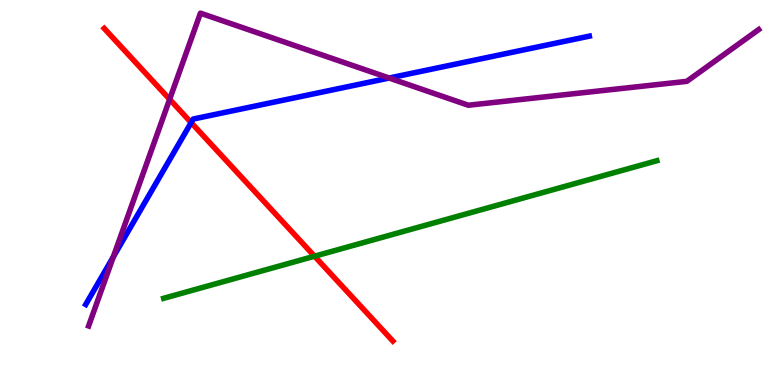[{'lines': ['blue', 'red'], 'intersections': [{'x': 2.47, 'y': 6.82}]}, {'lines': ['green', 'red'], 'intersections': [{'x': 4.06, 'y': 3.34}]}, {'lines': ['purple', 'red'], 'intersections': [{'x': 2.19, 'y': 7.42}]}, {'lines': ['blue', 'green'], 'intersections': []}, {'lines': ['blue', 'purple'], 'intersections': [{'x': 1.46, 'y': 3.33}, {'x': 5.02, 'y': 7.97}]}, {'lines': ['green', 'purple'], 'intersections': []}]